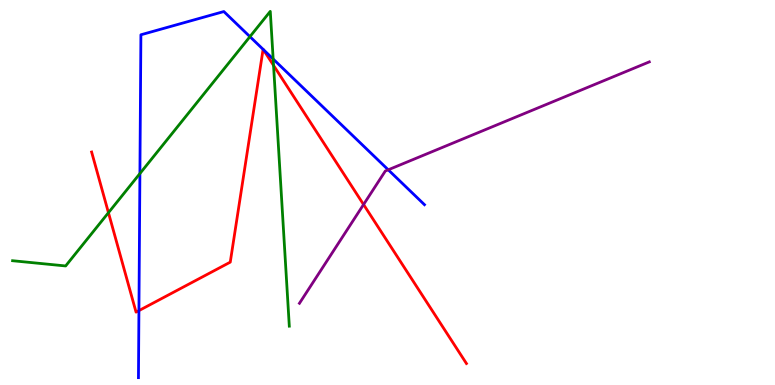[{'lines': ['blue', 'red'], 'intersections': [{'x': 1.79, 'y': 1.93}, {'x': 3.39, 'y': 8.72}, {'x': 3.4, 'y': 8.71}]}, {'lines': ['green', 'red'], 'intersections': [{'x': 1.4, 'y': 4.48}, {'x': 3.53, 'y': 8.3}]}, {'lines': ['purple', 'red'], 'intersections': [{'x': 4.69, 'y': 4.69}]}, {'lines': ['blue', 'green'], 'intersections': [{'x': 1.81, 'y': 5.49}, {'x': 3.22, 'y': 9.05}, {'x': 3.52, 'y': 8.47}]}, {'lines': ['blue', 'purple'], 'intersections': [{'x': 5.01, 'y': 5.59}]}, {'lines': ['green', 'purple'], 'intersections': []}]